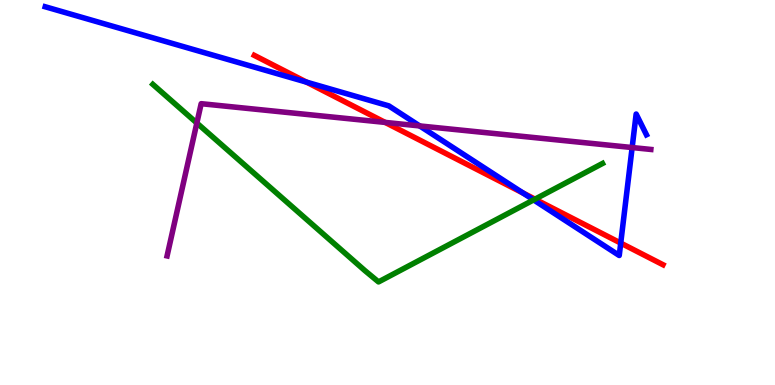[{'lines': ['blue', 'red'], 'intersections': [{'x': 3.96, 'y': 7.87}, {'x': 6.75, 'y': 4.99}, {'x': 8.01, 'y': 3.69}]}, {'lines': ['green', 'red'], 'intersections': [{'x': 6.9, 'y': 4.83}]}, {'lines': ['purple', 'red'], 'intersections': [{'x': 4.97, 'y': 6.82}]}, {'lines': ['blue', 'green'], 'intersections': [{'x': 6.89, 'y': 4.81}]}, {'lines': ['blue', 'purple'], 'intersections': [{'x': 5.42, 'y': 6.73}, {'x': 8.16, 'y': 6.17}]}, {'lines': ['green', 'purple'], 'intersections': [{'x': 2.54, 'y': 6.8}]}]